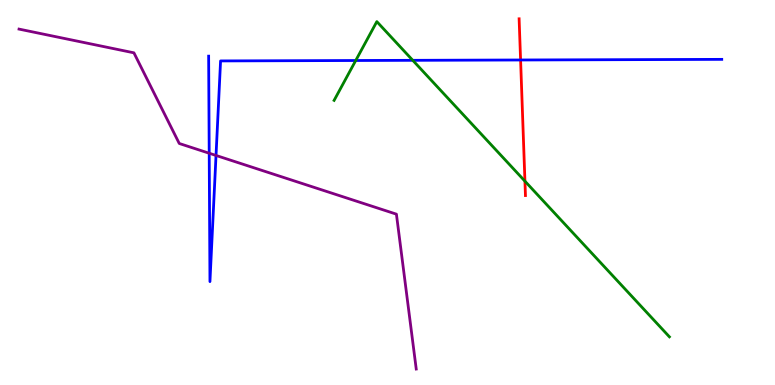[{'lines': ['blue', 'red'], 'intersections': [{'x': 6.72, 'y': 8.44}]}, {'lines': ['green', 'red'], 'intersections': [{'x': 6.77, 'y': 5.29}]}, {'lines': ['purple', 'red'], 'intersections': []}, {'lines': ['blue', 'green'], 'intersections': [{'x': 4.59, 'y': 8.43}, {'x': 5.33, 'y': 8.43}]}, {'lines': ['blue', 'purple'], 'intersections': [{'x': 2.7, 'y': 6.02}, {'x': 2.79, 'y': 5.96}]}, {'lines': ['green', 'purple'], 'intersections': []}]